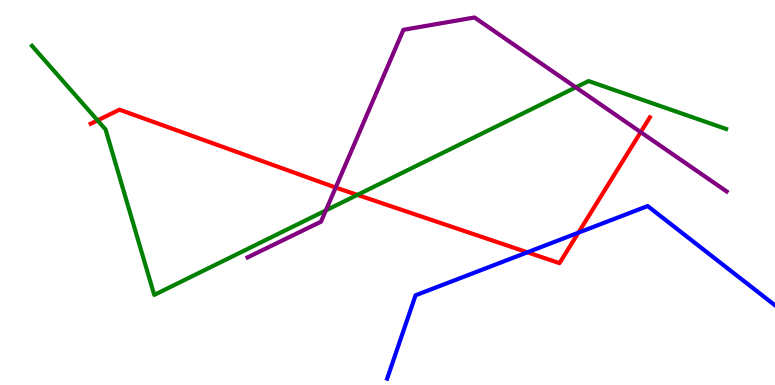[{'lines': ['blue', 'red'], 'intersections': [{'x': 6.8, 'y': 3.45}, {'x': 7.46, 'y': 3.96}]}, {'lines': ['green', 'red'], 'intersections': [{'x': 1.26, 'y': 6.87}, {'x': 4.61, 'y': 4.94}]}, {'lines': ['purple', 'red'], 'intersections': [{'x': 4.33, 'y': 5.13}, {'x': 8.27, 'y': 6.57}]}, {'lines': ['blue', 'green'], 'intersections': []}, {'lines': ['blue', 'purple'], 'intersections': []}, {'lines': ['green', 'purple'], 'intersections': [{'x': 4.2, 'y': 4.53}, {'x': 7.43, 'y': 7.73}]}]